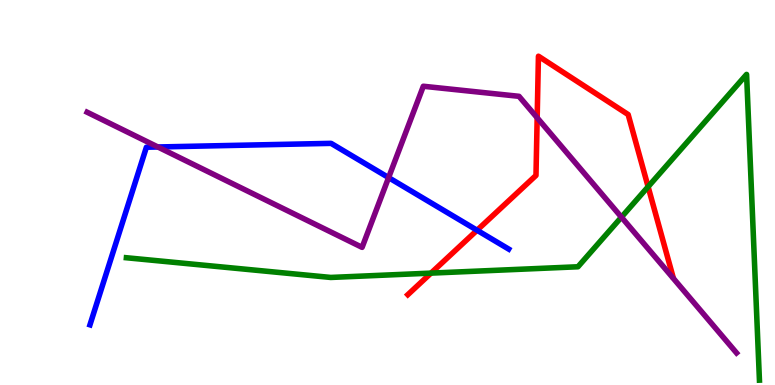[{'lines': ['blue', 'red'], 'intersections': [{'x': 6.16, 'y': 4.02}]}, {'lines': ['green', 'red'], 'intersections': [{'x': 5.56, 'y': 2.91}, {'x': 8.36, 'y': 5.15}]}, {'lines': ['purple', 'red'], 'intersections': [{'x': 6.93, 'y': 6.94}]}, {'lines': ['blue', 'green'], 'intersections': []}, {'lines': ['blue', 'purple'], 'intersections': [{'x': 2.04, 'y': 6.18}, {'x': 5.01, 'y': 5.39}]}, {'lines': ['green', 'purple'], 'intersections': [{'x': 8.02, 'y': 4.36}]}]